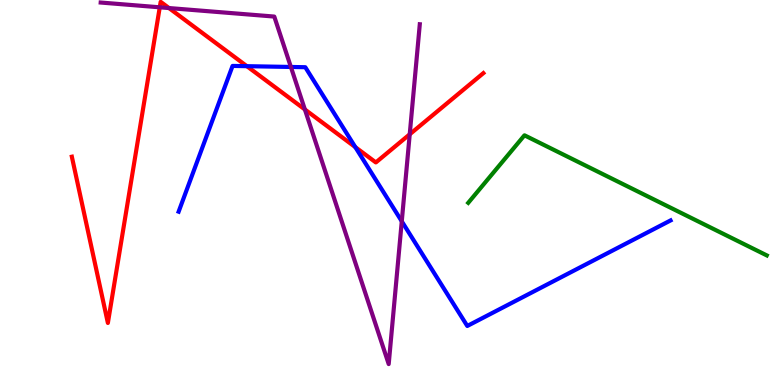[{'lines': ['blue', 'red'], 'intersections': [{'x': 3.19, 'y': 8.28}, {'x': 4.58, 'y': 6.18}]}, {'lines': ['green', 'red'], 'intersections': []}, {'lines': ['purple', 'red'], 'intersections': [{'x': 2.06, 'y': 9.81}, {'x': 2.18, 'y': 9.79}, {'x': 3.93, 'y': 7.16}, {'x': 5.29, 'y': 6.51}]}, {'lines': ['blue', 'green'], 'intersections': []}, {'lines': ['blue', 'purple'], 'intersections': [{'x': 3.75, 'y': 8.26}, {'x': 5.18, 'y': 4.25}]}, {'lines': ['green', 'purple'], 'intersections': []}]